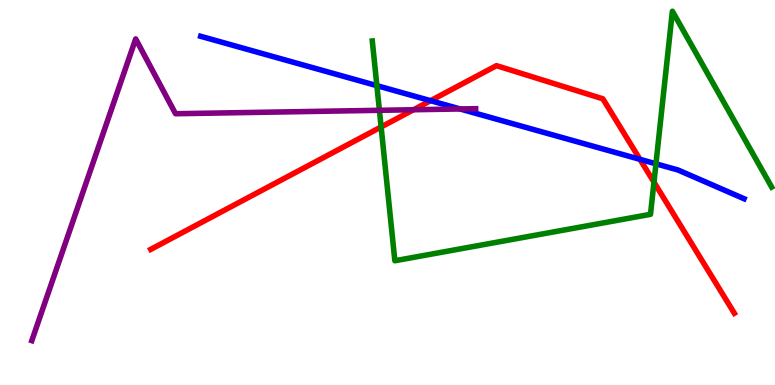[{'lines': ['blue', 'red'], 'intersections': [{'x': 5.56, 'y': 7.38}, {'x': 8.26, 'y': 5.86}]}, {'lines': ['green', 'red'], 'intersections': [{'x': 4.92, 'y': 6.7}, {'x': 8.44, 'y': 5.27}]}, {'lines': ['purple', 'red'], 'intersections': [{'x': 5.34, 'y': 7.15}]}, {'lines': ['blue', 'green'], 'intersections': [{'x': 4.86, 'y': 7.78}, {'x': 8.46, 'y': 5.75}]}, {'lines': ['blue', 'purple'], 'intersections': [{'x': 5.94, 'y': 7.17}]}, {'lines': ['green', 'purple'], 'intersections': [{'x': 4.9, 'y': 7.13}]}]